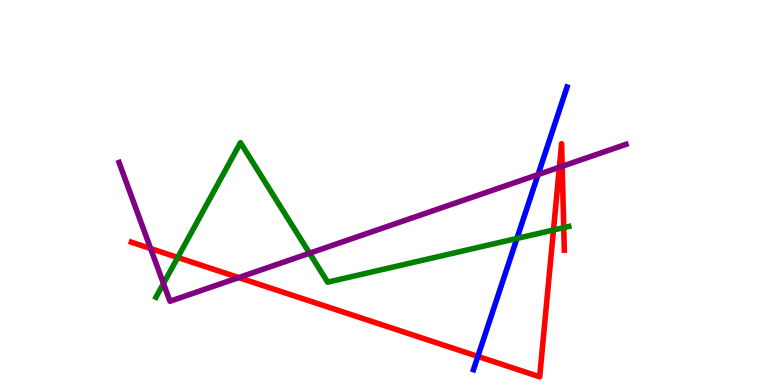[{'lines': ['blue', 'red'], 'intersections': [{'x': 6.17, 'y': 0.743}]}, {'lines': ['green', 'red'], 'intersections': [{'x': 2.29, 'y': 3.31}, {'x': 7.14, 'y': 4.03}, {'x': 7.27, 'y': 4.09}]}, {'lines': ['purple', 'red'], 'intersections': [{'x': 1.94, 'y': 3.54}, {'x': 3.08, 'y': 2.79}, {'x': 7.22, 'y': 5.66}, {'x': 7.25, 'y': 5.68}]}, {'lines': ['blue', 'green'], 'intersections': [{'x': 6.67, 'y': 3.81}]}, {'lines': ['blue', 'purple'], 'intersections': [{'x': 6.94, 'y': 5.47}]}, {'lines': ['green', 'purple'], 'intersections': [{'x': 2.11, 'y': 2.64}, {'x': 3.99, 'y': 3.42}]}]